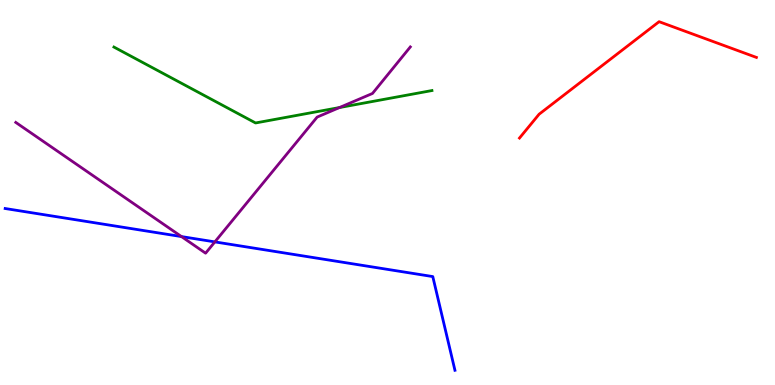[{'lines': ['blue', 'red'], 'intersections': []}, {'lines': ['green', 'red'], 'intersections': []}, {'lines': ['purple', 'red'], 'intersections': []}, {'lines': ['blue', 'green'], 'intersections': []}, {'lines': ['blue', 'purple'], 'intersections': [{'x': 2.34, 'y': 3.86}, {'x': 2.77, 'y': 3.72}]}, {'lines': ['green', 'purple'], 'intersections': [{'x': 4.38, 'y': 7.21}]}]